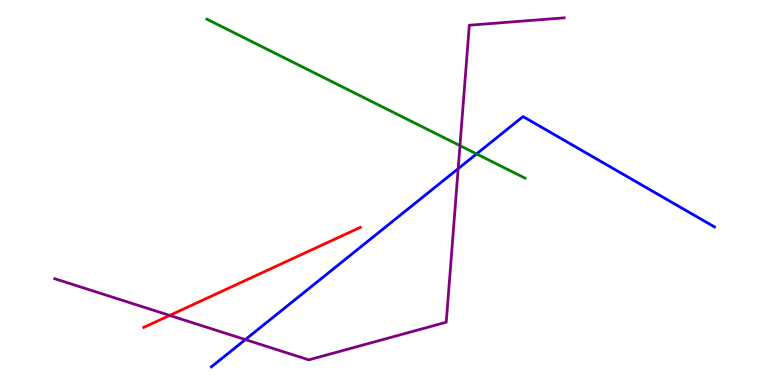[{'lines': ['blue', 'red'], 'intersections': []}, {'lines': ['green', 'red'], 'intersections': []}, {'lines': ['purple', 'red'], 'intersections': [{'x': 2.19, 'y': 1.81}]}, {'lines': ['blue', 'green'], 'intersections': [{'x': 6.15, 'y': 6.0}]}, {'lines': ['blue', 'purple'], 'intersections': [{'x': 3.17, 'y': 1.18}, {'x': 5.91, 'y': 5.62}]}, {'lines': ['green', 'purple'], 'intersections': [{'x': 5.93, 'y': 6.22}]}]